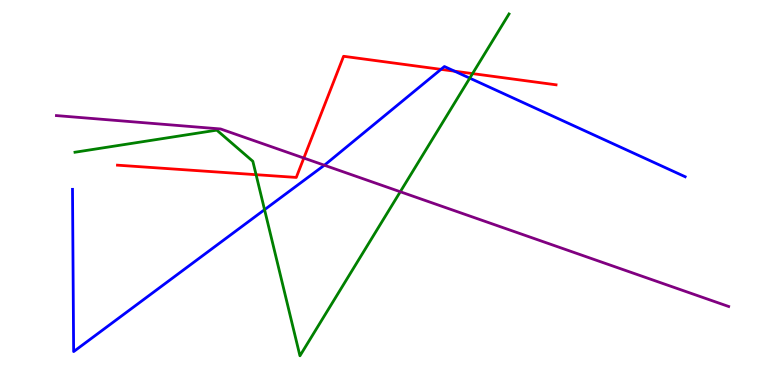[{'lines': ['blue', 'red'], 'intersections': [{'x': 5.69, 'y': 8.2}, {'x': 5.87, 'y': 8.15}]}, {'lines': ['green', 'red'], 'intersections': [{'x': 3.3, 'y': 5.46}, {'x': 6.1, 'y': 8.09}]}, {'lines': ['purple', 'red'], 'intersections': [{'x': 3.92, 'y': 5.89}]}, {'lines': ['blue', 'green'], 'intersections': [{'x': 3.41, 'y': 4.55}, {'x': 6.06, 'y': 7.97}]}, {'lines': ['blue', 'purple'], 'intersections': [{'x': 4.19, 'y': 5.71}]}, {'lines': ['green', 'purple'], 'intersections': [{'x': 5.16, 'y': 5.02}]}]